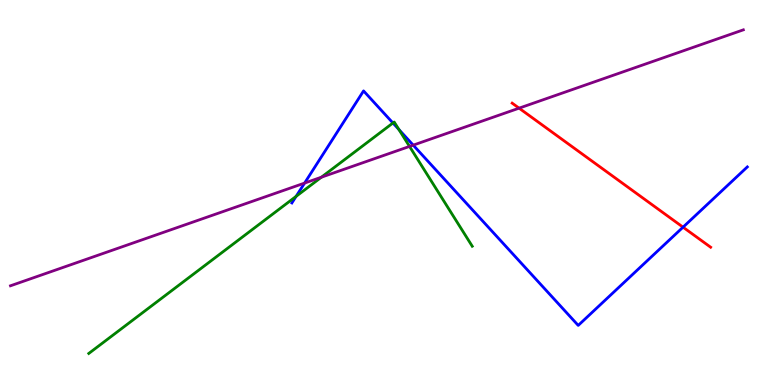[{'lines': ['blue', 'red'], 'intersections': [{'x': 8.81, 'y': 4.1}]}, {'lines': ['green', 'red'], 'intersections': []}, {'lines': ['purple', 'red'], 'intersections': [{'x': 6.7, 'y': 7.19}]}, {'lines': ['blue', 'green'], 'intersections': [{'x': 3.82, 'y': 4.9}, {'x': 5.07, 'y': 6.81}, {'x': 5.15, 'y': 6.64}]}, {'lines': ['blue', 'purple'], 'intersections': [{'x': 3.93, 'y': 5.24}, {'x': 5.33, 'y': 6.23}]}, {'lines': ['green', 'purple'], 'intersections': [{'x': 4.15, 'y': 5.4}, {'x': 5.28, 'y': 6.2}]}]